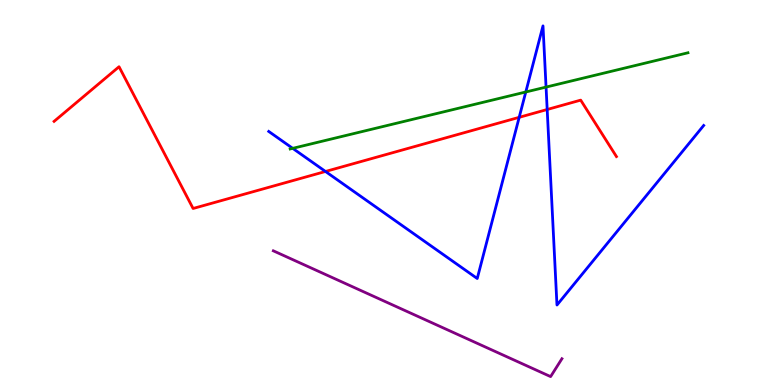[{'lines': ['blue', 'red'], 'intersections': [{'x': 4.2, 'y': 5.55}, {'x': 6.7, 'y': 6.95}, {'x': 7.06, 'y': 7.16}]}, {'lines': ['green', 'red'], 'intersections': []}, {'lines': ['purple', 'red'], 'intersections': []}, {'lines': ['blue', 'green'], 'intersections': [{'x': 3.78, 'y': 6.15}, {'x': 6.78, 'y': 7.61}, {'x': 7.05, 'y': 7.74}]}, {'lines': ['blue', 'purple'], 'intersections': []}, {'lines': ['green', 'purple'], 'intersections': []}]